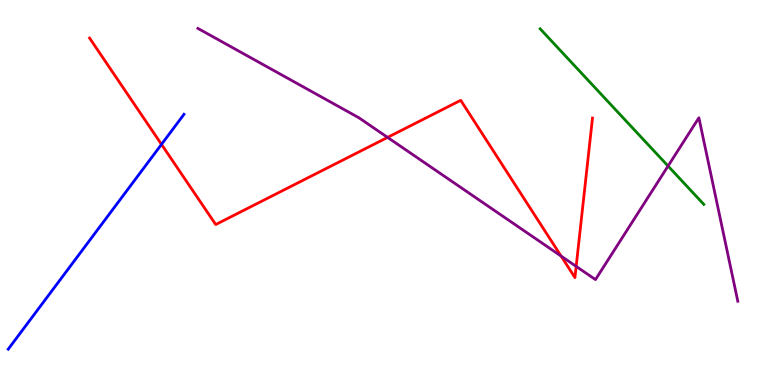[{'lines': ['blue', 'red'], 'intersections': [{'x': 2.08, 'y': 6.25}]}, {'lines': ['green', 'red'], 'intersections': []}, {'lines': ['purple', 'red'], 'intersections': [{'x': 5.0, 'y': 6.43}, {'x': 7.24, 'y': 3.35}, {'x': 7.43, 'y': 3.08}]}, {'lines': ['blue', 'green'], 'intersections': []}, {'lines': ['blue', 'purple'], 'intersections': []}, {'lines': ['green', 'purple'], 'intersections': [{'x': 8.62, 'y': 5.69}]}]